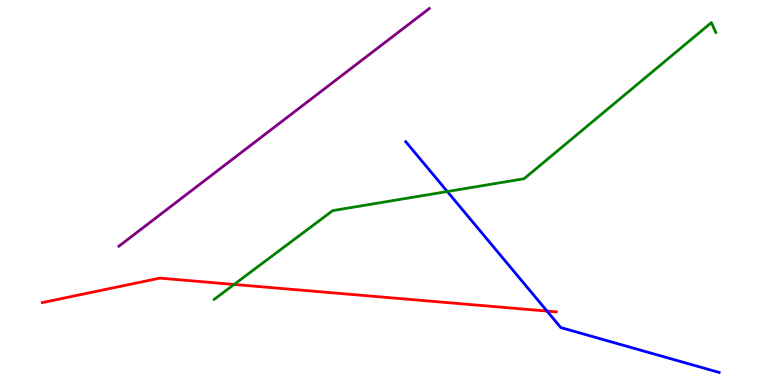[{'lines': ['blue', 'red'], 'intersections': [{'x': 7.06, 'y': 1.92}]}, {'lines': ['green', 'red'], 'intersections': [{'x': 3.02, 'y': 2.61}]}, {'lines': ['purple', 'red'], 'intersections': []}, {'lines': ['blue', 'green'], 'intersections': [{'x': 5.77, 'y': 5.03}]}, {'lines': ['blue', 'purple'], 'intersections': []}, {'lines': ['green', 'purple'], 'intersections': []}]